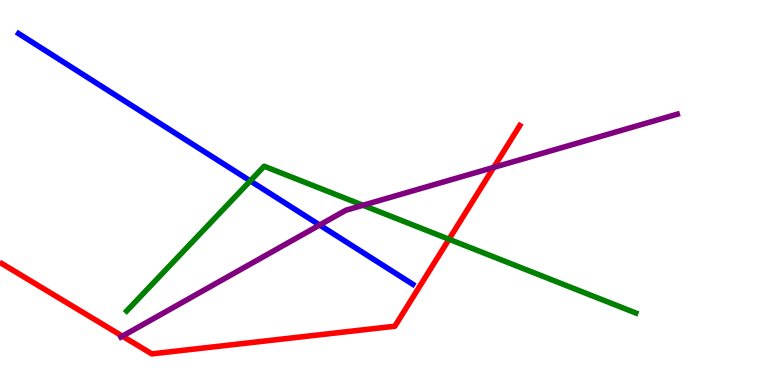[{'lines': ['blue', 'red'], 'intersections': []}, {'lines': ['green', 'red'], 'intersections': [{'x': 5.79, 'y': 3.79}]}, {'lines': ['purple', 'red'], 'intersections': [{'x': 1.58, 'y': 1.27}, {'x': 6.37, 'y': 5.65}]}, {'lines': ['blue', 'green'], 'intersections': [{'x': 3.23, 'y': 5.3}]}, {'lines': ['blue', 'purple'], 'intersections': [{'x': 4.12, 'y': 4.16}]}, {'lines': ['green', 'purple'], 'intersections': [{'x': 4.68, 'y': 4.67}]}]